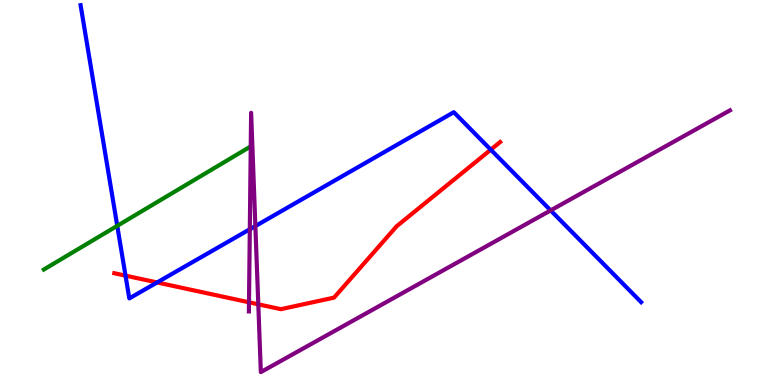[{'lines': ['blue', 'red'], 'intersections': [{'x': 1.62, 'y': 2.84}, {'x': 2.03, 'y': 2.66}, {'x': 6.33, 'y': 6.11}]}, {'lines': ['green', 'red'], 'intersections': []}, {'lines': ['purple', 'red'], 'intersections': [{'x': 3.21, 'y': 2.15}, {'x': 3.33, 'y': 2.1}]}, {'lines': ['blue', 'green'], 'intersections': [{'x': 1.51, 'y': 4.13}]}, {'lines': ['blue', 'purple'], 'intersections': [{'x': 3.22, 'y': 4.05}, {'x': 3.3, 'y': 4.13}, {'x': 7.11, 'y': 4.54}]}, {'lines': ['green', 'purple'], 'intersections': []}]